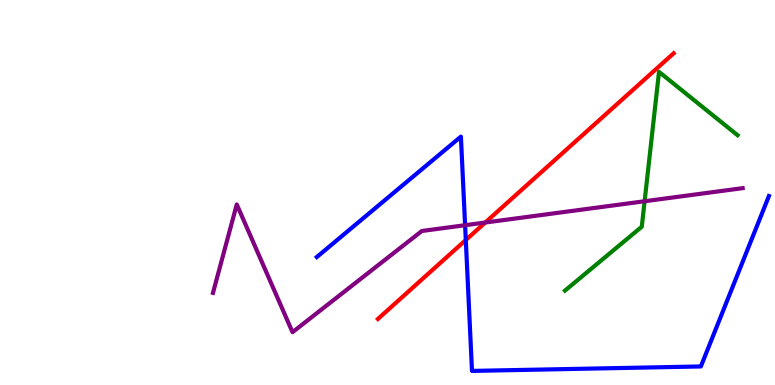[{'lines': ['blue', 'red'], 'intersections': [{'x': 6.01, 'y': 3.77}]}, {'lines': ['green', 'red'], 'intersections': []}, {'lines': ['purple', 'red'], 'intersections': [{'x': 6.26, 'y': 4.22}]}, {'lines': ['blue', 'green'], 'intersections': []}, {'lines': ['blue', 'purple'], 'intersections': [{'x': 6.0, 'y': 4.15}]}, {'lines': ['green', 'purple'], 'intersections': [{'x': 8.32, 'y': 4.77}]}]